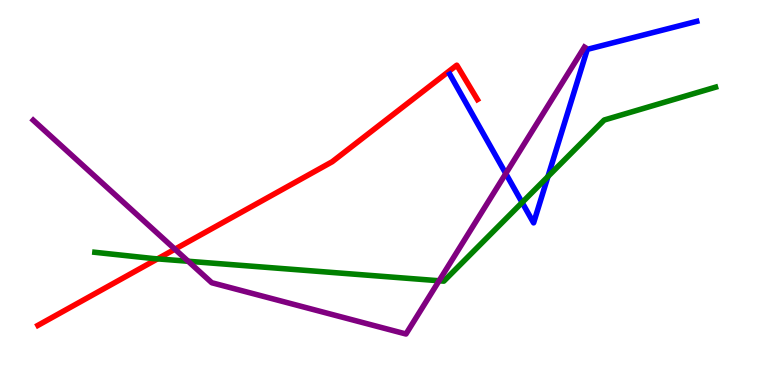[{'lines': ['blue', 'red'], 'intersections': []}, {'lines': ['green', 'red'], 'intersections': [{'x': 2.03, 'y': 3.28}]}, {'lines': ['purple', 'red'], 'intersections': [{'x': 2.26, 'y': 3.53}]}, {'lines': ['blue', 'green'], 'intersections': [{'x': 6.74, 'y': 4.74}, {'x': 7.07, 'y': 5.41}]}, {'lines': ['blue', 'purple'], 'intersections': [{'x': 6.53, 'y': 5.49}]}, {'lines': ['green', 'purple'], 'intersections': [{'x': 2.43, 'y': 3.21}, {'x': 5.67, 'y': 2.71}]}]